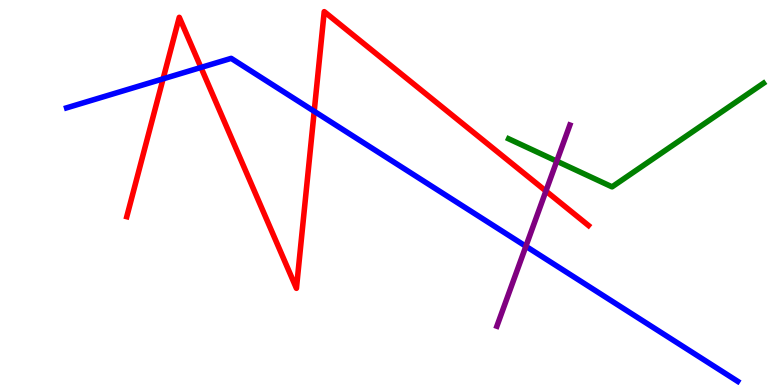[{'lines': ['blue', 'red'], 'intersections': [{'x': 2.1, 'y': 7.95}, {'x': 2.59, 'y': 8.25}, {'x': 4.05, 'y': 7.11}]}, {'lines': ['green', 'red'], 'intersections': []}, {'lines': ['purple', 'red'], 'intersections': [{'x': 7.04, 'y': 5.04}]}, {'lines': ['blue', 'green'], 'intersections': []}, {'lines': ['blue', 'purple'], 'intersections': [{'x': 6.79, 'y': 3.6}]}, {'lines': ['green', 'purple'], 'intersections': [{'x': 7.18, 'y': 5.81}]}]